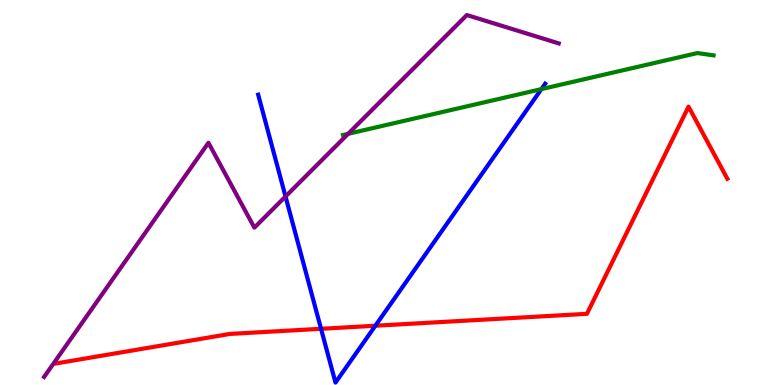[{'lines': ['blue', 'red'], 'intersections': [{'x': 4.14, 'y': 1.46}, {'x': 4.84, 'y': 1.54}]}, {'lines': ['green', 'red'], 'intersections': []}, {'lines': ['purple', 'red'], 'intersections': []}, {'lines': ['blue', 'green'], 'intersections': [{'x': 6.99, 'y': 7.68}]}, {'lines': ['blue', 'purple'], 'intersections': [{'x': 3.68, 'y': 4.9}]}, {'lines': ['green', 'purple'], 'intersections': [{'x': 4.49, 'y': 6.52}]}]